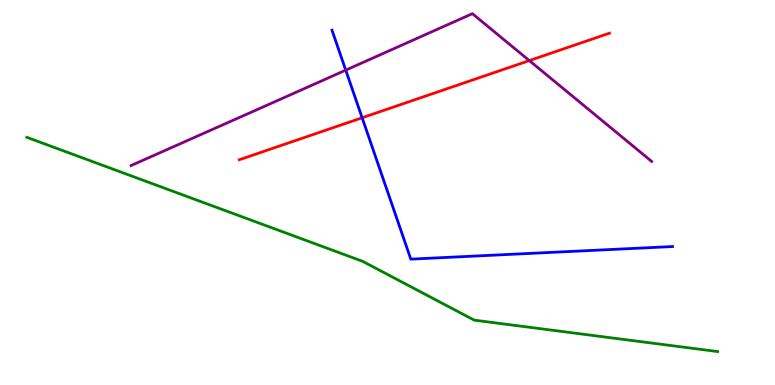[{'lines': ['blue', 'red'], 'intersections': [{'x': 4.67, 'y': 6.94}]}, {'lines': ['green', 'red'], 'intersections': []}, {'lines': ['purple', 'red'], 'intersections': [{'x': 6.83, 'y': 8.43}]}, {'lines': ['blue', 'green'], 'intersections': []}, {'lines': ['blue', 'purple'], 'intersections': [{'x': 4.46, 'y': 8.18}]}, {'lines': ['green', 'purple'], 'intersections': []}]